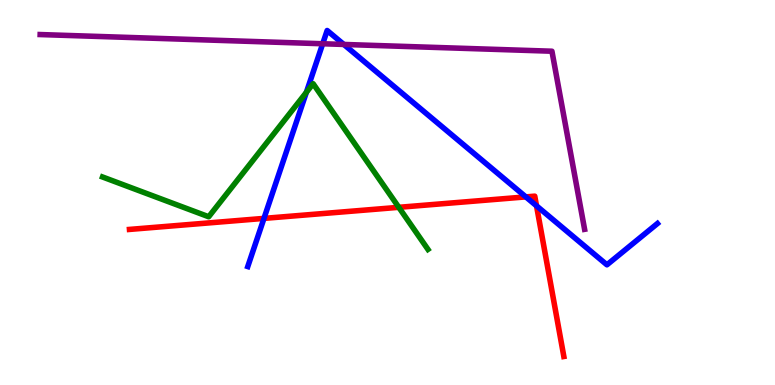[{'lines': ['blue', 'red'], 'intersections': [{'x': 3.41, 'y': 4.33}, {'x': 6.78, 'y': 4.89}, {'x': 6.92, 'y': 4.65}]}, {'lines': ['green', 'red'], 'intersections': [{'x': 5.15, 'y': 4.62}]}, {'lines': ['purple', 'red'], 'intersections': []}, {'lines': ['blue', 'green'], 'intersections': [{'x': 3.95, 'y': 7.6}]}, {'lines': ['blue', 'purple'], 'intersections': [{'x': 4.16, 'y': 8.86}, {'x': 4.44, 'y': 8.85}]}, {'lines': ['green', 'purple'], 'intersections': []}]